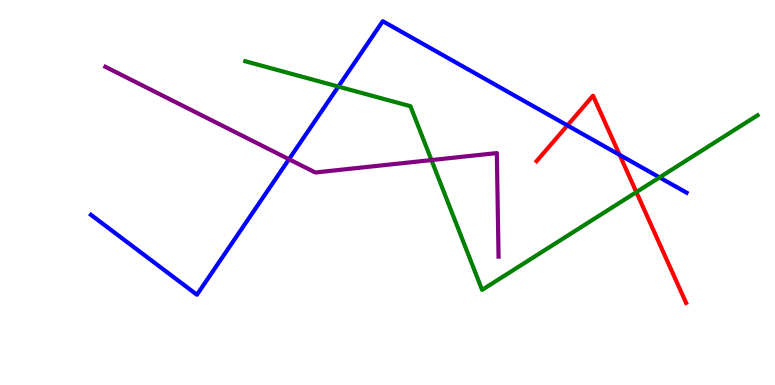[{'lines': ['blue', 'red'], 'intersections': [{'x': 7.32, 'y': 6.74}, {'x': 8.0, 'y': 5.98}]}, {'lines': ['green', 'red'], 'intersections': [{'x': 8.21, 'y': 5.01}]}, {'lines': ['purple', 'red'], 'intersections': []}, {'lines': ['blue', 'green'], 'intersections': [{'x': 4.37, 'y': 7.75}, {'x': 8.51, 'y': 5.39}]}, {'lines': ['blue', 'purple'], 'intersections': [{'x': 3.73, 'y': 5.86}]}, {'lines': ['green', 'purple'], 'intersections': [{'x': 5.57, 'y': 5.84}]}]